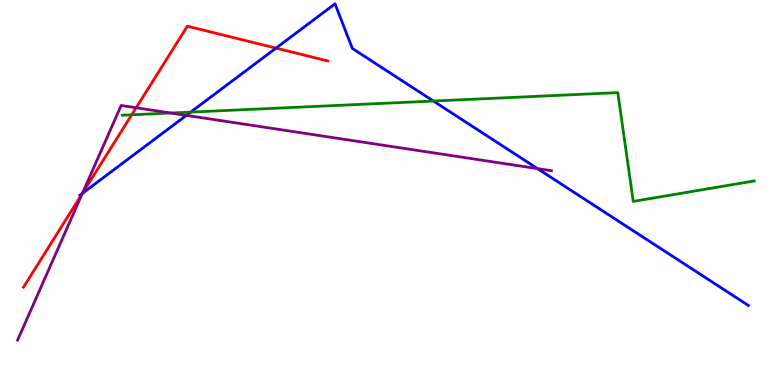[{'lines': ['blue', 'red'], 'intersections': [{'x': 1.06, 'y': 4.98}, {'x': 3.56, 'y': 8.75}]}, {'lines': ['green', 'red'], 'intersections': [{'x': 1.7, 'y': 7.02}]}, {'lines': ['purple', 'red'], 'intersections': [{'x': 1.06, 'y': 4.97}, {'x': 1.76, 'y': 7.2}]}, {'lines': ['blue', 'green'], 'intersections': [{'x': 2.46, 'y': 7.09}, {'x': 5.59, 'y': 7.38}]}, {'lines': ['blue', 'purple'], 'intersections': [{'x': 1.06, 'y': 4.98}, {'x': 2.4, 'y': 7.0}, {'x': 6.94, 'y': 5.62}]}, {'lines': ['green', 'purple'], 'intersections': [{'x': 2.2, 'y': 7.06}]}]